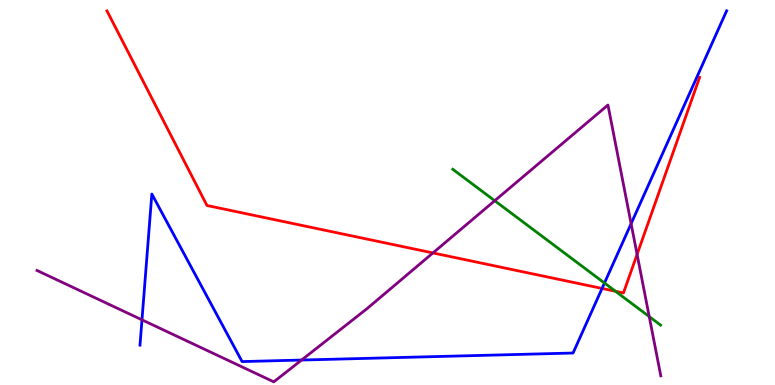[{'lines': ['blue', 'red'], 'intersections': [{'x': 7.77, 'y': 2.51}]}, {'lines': ['green', 'red'], 'intersections': [{'x': 7.94, 'y': 2.44}]}, {'lines': ['purple', 'red'], 'intersections': [{'x': 5.59, 'y': 3.43}, {'x': 8.22, 'y': 3.39}]}, {'lines': ['blue', 'green'], 'intersections': [{'x': 7.8, 'y': 2.65}]}, {'lines': ['blue', 'purple'], 'intersections': [{'x': 1.83, 'y': 1.69}, {'x': 3.89, 'y': 0.648}, {'x': 8.14, 'y': 4.19}]}, {'lines': ['green', 'purple'], 'intersections': [{'x': 6.38, 'y': 4.79}, {'x': 8.38, 'y': 1.78}]}]